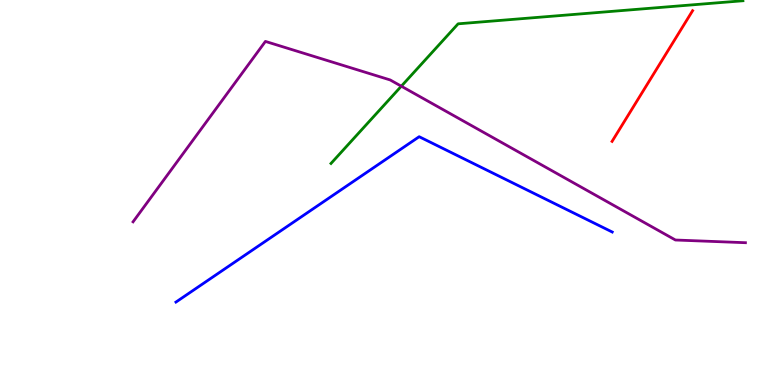[{'lines': ['blue', 'red'], 'intersections': []}, {'lines': ['green', 'red'], 'intersections': []}, {'lines': ['purple', 'red'], 'intersections': []}, {'lines': ['blue', 'green'], 'intersections': []}, {'lines': ['blue', 'purple'], 'intersections': []}, {'lines': ['green', 'purple'], 'intersections': [{'x': 5.18, 'y': 7.76}]}]